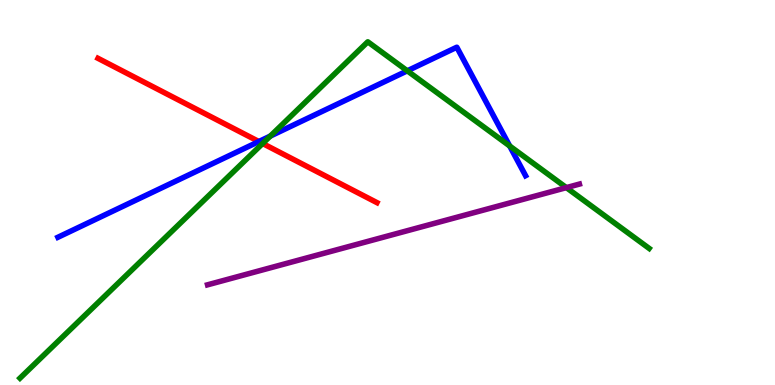[{'lines': ['blue', 'red'], 'intersections': [{'x': 3.34, 'y': 6.32}]}, {'lines': ['green', 'red'], 'intersections': [{'x': 3.39, 'y': 6.27}]}, {'lines': ['purple', 'red'], 'intersections': []}, {'lines': ['blue', 'green'], 'intersections': [{'x': 3.49, 'y': 6.47}, {'x': 5.26, 'y': 8.16}, {'x': 6.58, 'y': 6.21}]}, {'lines': ['blue', 'purple'], 'intersections': []}, {'lines': ['green', 'purple'], 'intersections': [{'x': 7.31, 'y': 5.13}]}]